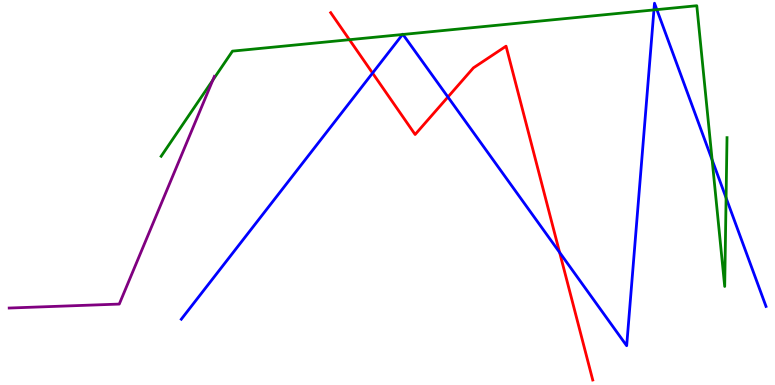[{'lines': ['blue', 'red'], 'intersections': [{'x': 4.81, 'y': 8.1}, {'x': 5.78, 'y': 7.48}, {'x': 7.22, 'y': 3.44}]}, {'lines': ['green', 'red'], 'intersections': [{'x': 4.51, 'y': 8.97}]}, {'lines': ['purple', 'red'], 'intersections': []}, {'lines': ['blue', 'green'], 'intersections': [{'x': 5.19, 'y': 9.1}, {'x': 5.2, 'y': 9.1}, {'x': 8.44, 'y': 9.74}, {'x': 8.48, 'y': 9.75}, {'x': 9.19, 'y': 5.85}, {'x': 9.37, 'y': 4.86}]}, {'lines': ['blue', 'purple'], 'intersections': []}, {'lines': ['green', 'purple'], 'intersections': [{'x': 2.75, 'y': 7.92}]}]